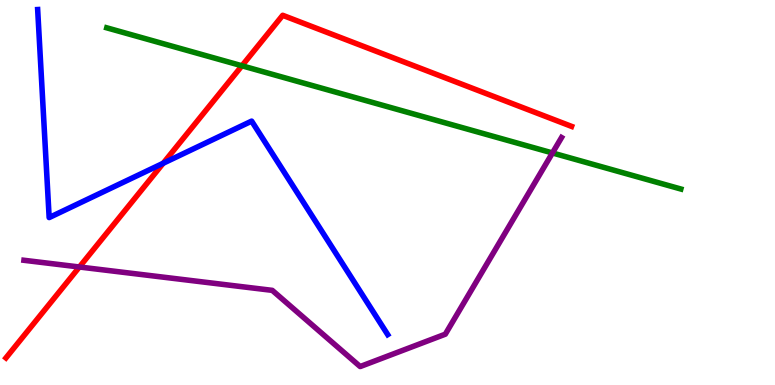[{'lines': ['blue', 'red'], 'intersections': [{'x': 2.11, 'y': 5.76}]}, {'lines': ['green', 'red'], 'intersections': [{'x': 3.12, 'y': 8.29}]}, {'lines': ['purple', 'red'], 'intersections': [{'x': 1.02, 'y': 3.07}]}, {'lines': ['blue', 'green'], 'intersections': []}, {'lines': ['blue', 'purple'], 'intersections': []}, {'lines': ['green', 'purple'], 'intersections': [{'x': 7.13, 'y': 6.03}]}]